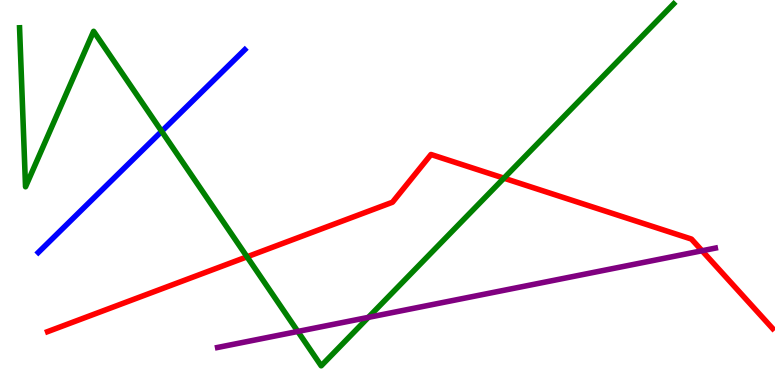[{'lines': ['blue', 'red'], 'intersections': []}, {'lines': ['green', 'red'], 'intersections': [{'x': 3.19, 'y': 3.33}, {'x': 6.5, 'y': 5.37}]}, {'lines': ['purple', 'red'], 'intersections': [{'x': 9.06, 'y': 3.49}]}, {'lines': ['blue', 'green'], 'intersections': [{'x': 2.09, 'y': 6.59}]}, {'lines': ['blue', 'purple'], 'intersections': []}, {'lines': ['green', 'purple'], 'intersections': [{'x': 3.84, 'y': 1.39}, {'x': 4.75, 'y': 1.76}]}]